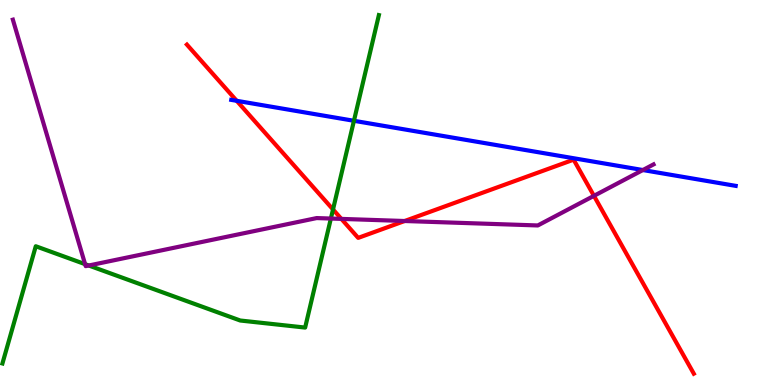[{'lines': ['blue', 'red'], 'intersections': [{'x': 3.05, 'y': 7.38}]}, {'lines': ['green', 'red'], 'intersections': [{'x': 4.3, 'y': 4.56}]}, {'lines': ['purple', 'red'], 'intersections': [{'x': 4.4, 'y': 4.31}, {'x': 5.22, 'y': 4.26}, {'x': 7.66, 'y': 4.91}]}, {'lines': ['blue', 'green'], 'intersections': [{'x': 4.57, 'y': 6.86}]}, {'lines': ['blue', 'purple'], 'intersections': [{'x': 8.29, 'y': 5.58}]}, {'lines': ['green', 'purple'], 'intersections': [{'x': 1.1, 'y': 3.14}, {'x': 1.15, 'y': 3.1}, {'x': 4.27, 'y': 4.32}]}]